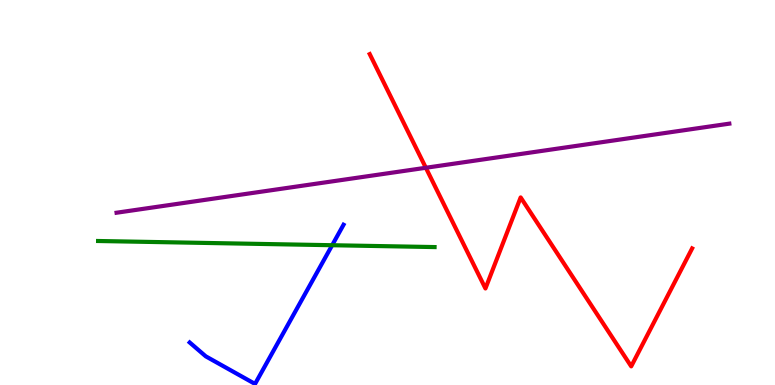[{'lines': ['blue', 'red'], 'intersections': []}, {'lines': ['green', 'red'], 'intersections': []}, {'lines': ['purple', 'red'], 'intersections': [{'x': 5.49, 'y': 5.64}]}, {'lines': ['blue', 'green'], 'intersections': [{'x': 4.29, 'y': 3.63}]}, {'lines': ['blue', 'purple'], 'intersections': []}, {'lines': ['green', 'purple'], 'intersections': []}]